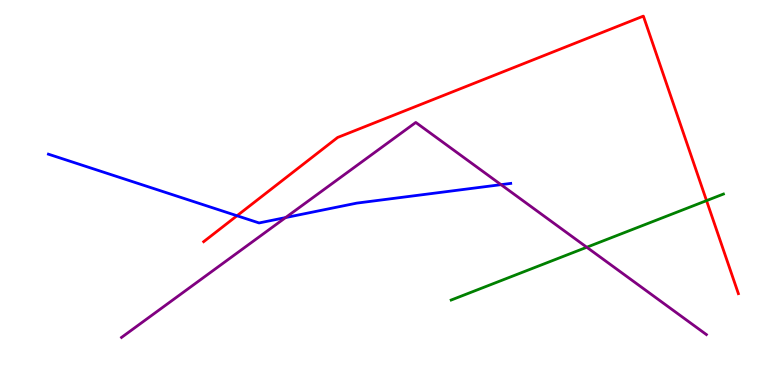[{'lines': ['blue', 'red'], 'intersections': [{'x': 3.06, 'y': 4.4}]}, {'lines': ['green', 'red'], 'intersections': [{'x': 9.12, 'y': 4.79}]}, {'lines': ['purple', 'red'], 'intersections': []}, {'lines': ['blue', 'green'], 'intersections': []}, {'lines': ['blue', 'purple'], 'intersections': [{'x': 3.68, 'y': 4.35}, {'x': 6.46, 'y': 5.2}]}, {'lines': ['green', 'purple'], 'intersections': [{'x': 7.57, 'y': 3.58}]}]